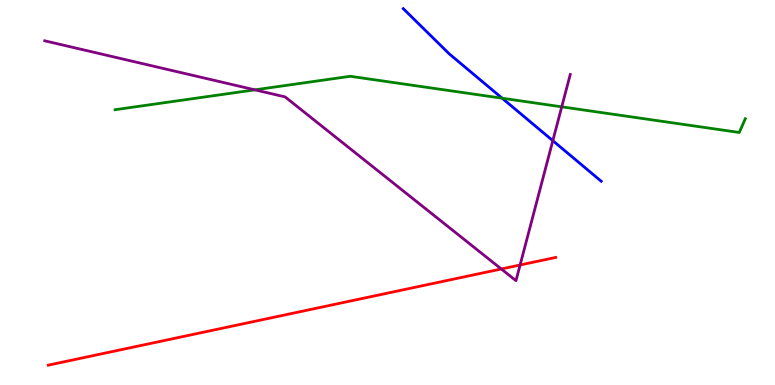[{'lines': ['blue', 'red'], 'intersections': []}, {'lines': ['green', 'red'], 'intersections': []}, {'lines': ['purple', 'red'], 'intersections': [{'x': 6.47, 'y': 3.01}, {'x': 6.71, 'y': 3.12}]}, {'lines': ['blue', 'green'], 'intersections': [{'x': 6.48, 'y': 7.45}]}, {'lines': ['blue', 'purple'], 'intersections': [{'x': 7.13, 'y': 6.35}]}, {'lines': ['green', 'purple'], 'intersections': [{'x': 3.29, 'y': 7.67}, {'x': 7.25, 'y': 7.23}]}]